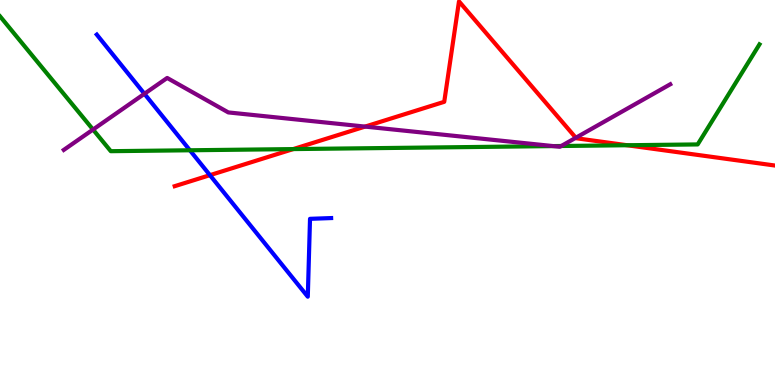[{'lines': ['blue', 'red'], 'intersections': [{'x': 2.71, 'y': 5.45}]}, {'lines': ['green', 'red'], 'intersections': [{'x': 3.78, 'y': 6.13}, {'x': 8.09, 'y': 6.23}]}, {'lines': ['purple', 'red'], 'intersections': [{'x': 4.71, 'y': 6.71}, {'x': 7.43, 'y': 6.42}]}, {'lines': ['blue', 'green'], 'intersections': [{'x': 2.45, 'y': 6.1}]}, {'lines': ['blue', 'purple'], 'intersections': [{'x': 1.86, 'y': 7.56}]}, {'lines': ['green', 'purple'], 'intersections': [{'x': 1.2, 'y': 6.63}, {'x': 7.14, 'y': 6.21}, {'x': 7.24, 'y': 6.21}]}]